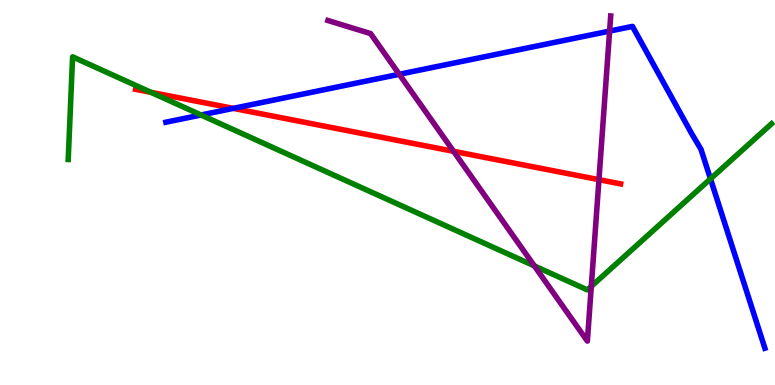[{'lines': ['blue', 'red'], 'intersections': [{'x': 3.01, 'y': 7.19}]}, {'lines': ['green', 'red'], 'intersections': [{'x': 1.95, 'y': 7.6}]}, {'lines': ['purple', 'red'], 'intersections': [{'x': 5.85, 'y': 6.07}, {'x': 7.73, 'y': 5.33}]}, {'lines': ['blue', 'green'], 'intersections': [{'x': 2.59, 'y': 7.01}, {'x': 9.17, 'y': 5.35}]}, {'lines': ['blue', 'purple'], 'intersections': [{'x': 5.15, 'y': 8.07}, {'x': 7.87, 'y': 9.19}]}, {'lines': ['green', 'purple'], 'intersections': [{'x': 6.89, 'y': 3.09}, {'x': 7.63, 'y': 2.56}]}]